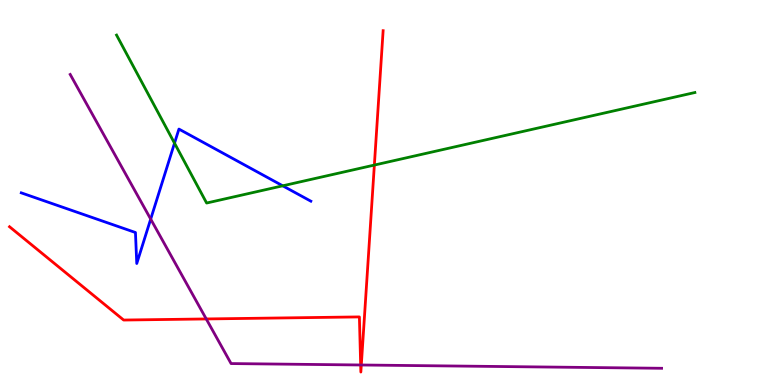[{'lines': ['blue', 'red'], 'intersections': []}, {'lines': ['green', 'red'], 'intersections': [{'x': 4.83, 'y': 5.71}]}, {'lines': ['purple', 'red'], 'intersections': [{'x': 2.66, 'y': 1.72}, {'x': 4.65, 'y': 0.52}, {'x': 4.66, 'y': 0.52}]}, {'lines': ['blue', 'green'], 'intersections': [{'x': 2.25, 'y': 6.28}, {'x': 3.65, 'y': 5.17}]}, {'lines': ['blue', 'purple'], 'intersections': [{'x': 1.94, 'y': 4.31}]}, {'lines': ['green', 'purple'], 'intersections': []}]